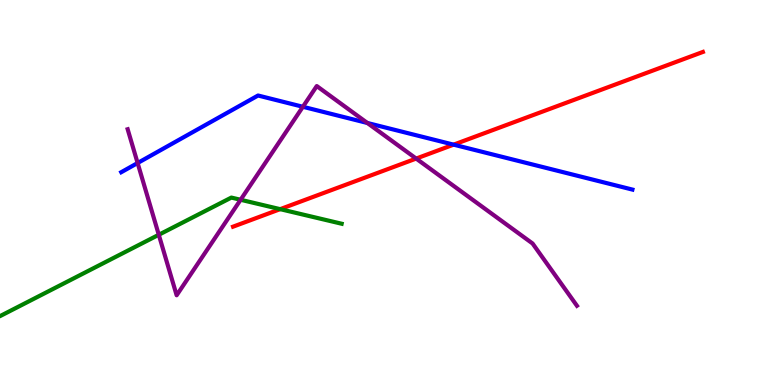[{'lines': ['blue', 'red'], 'intersections': [{'x': 5.85, 'y': 6.24}]}, {'lines': ['green', 'red'], 'intersections': [{'x': 3.61, 'y': 4.57}]}, {'lines': ['purple', 'red'], 'intersections': [{'x': 5.37, 'y': 5.88}]}, {'lines': ['blue', 'green'], 'intersections': []}, {'lines': ['blue', 'purple'], 'intersections': [{'x': 1.78, 'y': 5.77}, {'x': 3.91, 'y': 7.23}, {'x': 4.74, 'y': 6.81}]}, {'lines': ['green', 'purple'], 'intersections': [{'x': 2.05, 'y': 3.9}, {'x': 3.1, 'y': 4.81}]}]